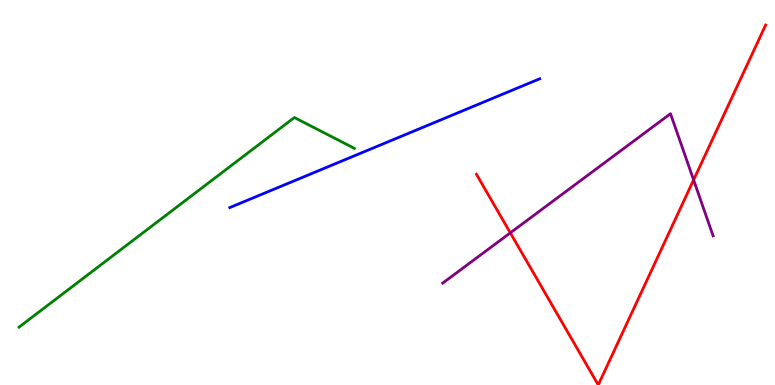[{'lines': ['blue', 'red'], 'intersections': []}, {'lines': ['green', 'red'], 'intersections': []}, {'lines': ['purple', 'red'], 'intersections': [{'x': 6.58, 'y': 3.95}, {'x': 8.95, 'y': 5.33}]}, {'lines': ['blue', 'green'], 'intersections': []}, {'lines': ['blue', 'purple'], 'intersections': []}, {'lines': ['green', 'purple'], 'intersections': []}]